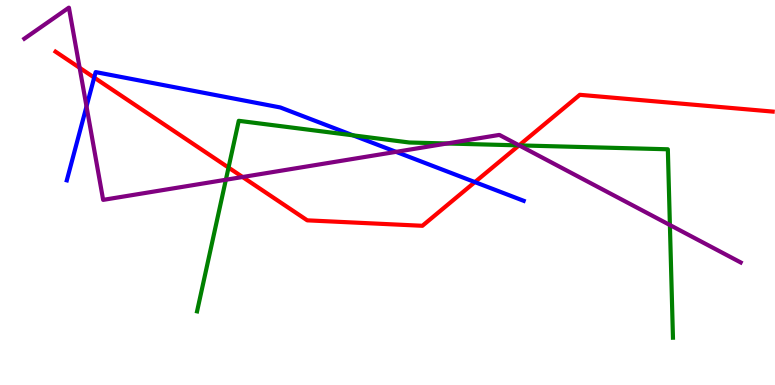[{'lines': ['blue', 'red'], 'intersections': [{'x': 1.22, 'y': 7.99}, {'x': 6.13, 'y': 5.27}]}, {'lines': ['green', 'red'], 'intersections': [{'x': 2.95, 'y': 5.65}, {'x': 6.7, 'y': 6.22}]}, {'lines': ['purple', 'red'], 'intersections': [{'x': 1.03, 'y': 8.24}, {'x': 3.13, 'y': 5.4}, {'x': 6.7, 'y': 6.23}]}, {'lines': ['blue', 'green'], 'intersections': [{'x': 4.56, 'y': 6.48}]}, {'lines': ['blue', 'purple'], 'intersections': [{'x': 1.12, 'y': 7.24}, {'x': 5.11, 'y': 6.06}]}, {'lines': ['green', 'purple'], 'intersections': [{'x': 2.91, 'y': 5.33}, {'x': 5.77, 'y': 6.27}, {'x': 6.7, 'y': 6.22}, {'x': 8.64, 'y': 4.16}]}]